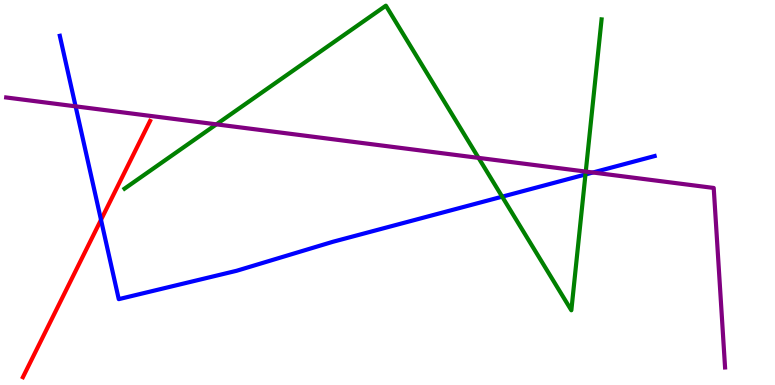[{'lines': ['blue', 'red'], 'intersections': [{'x': 1.3, 'y': 4.29}]}, {'lines': ['green', 'red'], 'intersections': []}, {'lines': ['purple', 'red'], 'intersections': []}, {'lines': ['blue', 'green'], 'intersections': [{'x': 6.48, 'y': 4.89}, {'x': 7.55, 'y': 5.47}]}, {'lines': ['blue', 'purple'], 'intersections': [{'x': 0.976, 'y': 7.24}, {'x': 7.65, 'y': 5.52}]}, {'lines': ['green', 'purple'], 'intersections': [{'x': 2.79, 'y': 6.77}, {'x': 6.17, 'y': 5.9}, {'x': 7.56, 'y': 5.54}]}]